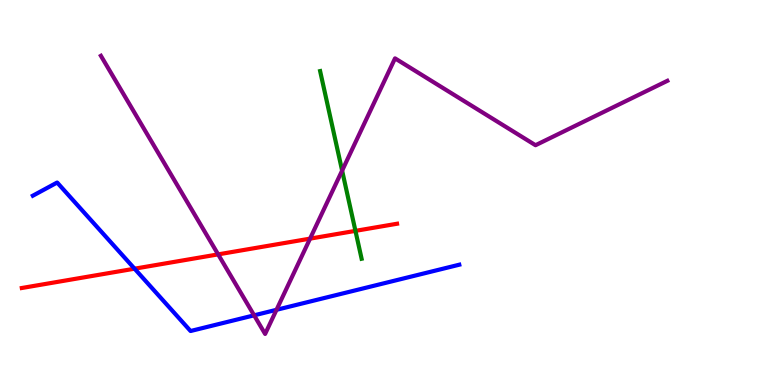[{'lines': ['blue', 'red'], 'intersections': [{'x': 1.74, 'y': 3.02}]}, {'lines': ['green', 'red'], 'intersections': [{'x': 4.59, 'y': 4.0}]}, {'lines': ['purple', 'red'], 'intersections': [{'x': 2.81, 'y': 3.39}, {'x': 4.0, 'y': 3.8}]}, {'lines': ['blue', 'green'], 'intersections': []}, {'lines': ['blue', 'purple'], 'intersections': [{'x': 3.28, 'y': 1.81}, {'x': 3.57, 'y': 1.95}]}, {'lines': ['green', 'purple'], 'intersections': [{'x': 4.41, 'y': 5.57}]}]